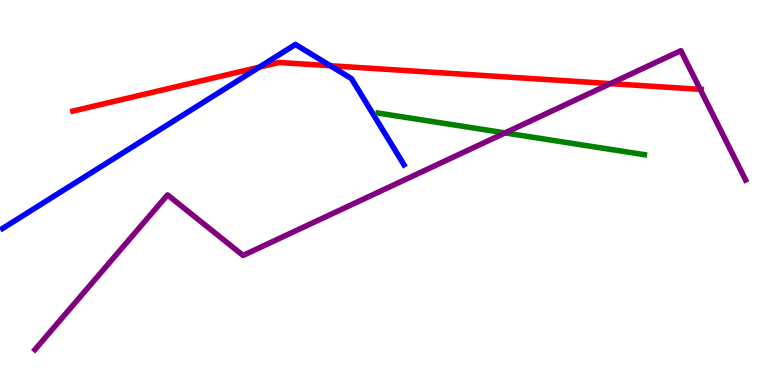[{'lines': ['blue', 'red'], 'intersections': [{'x': 3.35, 'y': 8.26}, {'x': 4.26, 'y': 8.29}]}, {'lines': ['green', 'red'], 'intersections': []}, {'lines': ['purple', 'red'], 'intersections': [{'x': 7.88, 'y': 7.83}, {'x': 9.04, 'y': 7.68}]}, {'lines': ['blue', 'green'], 'intersections': []}, {'lines': ['blue', 'purple'], 'intersections': []}, {'lines': ['green', 'purple'], 'intersections': [{'x': 6.52, 'y': 6.55}]}]